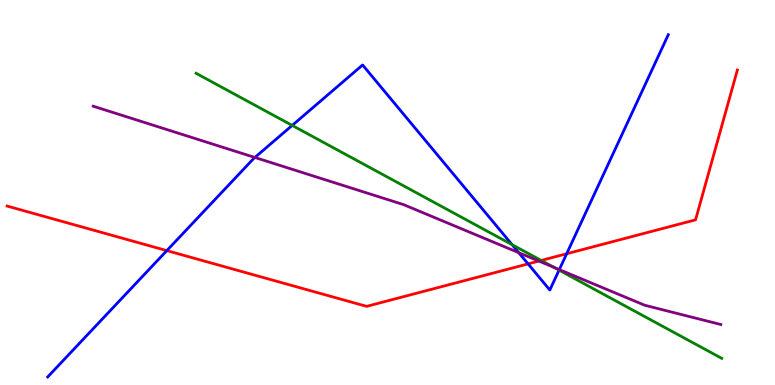[{'lines': ['blue', 'red'], 'intersections': [{'x': 2.15, 'y': 3.49}, {'x': 6.81, 'y': 3.15}, {'x': 7.31, 'y': 3.41}]}, {'lines': ['green', 'red'], 'intersections': [{'x': 6.98, 'y': 3.24}]}, {'lines': ['purple', 'red'], 'intersections': [{'x': 6.95, 'y': 3.22}]}, {'lines': ['blue', 'green'], 'intersections': [{'x': 3.77, 'y': 6.74}, {'x': 6.61, 'y': 3.65}, {'x': 7.21, 'y': 2.98}]}, {'lines': ['blue', 'purple'], 'intersections': [{'x': 3.29, 'y': 5.91}, {'x': 6.69, 'y': 3.44}, {'x': 7.22, 'y': 3.0}]}, {'lines': ['green', 'purple'], 'intersections': [{'x': 7.15, 'y': 3.06}]}]